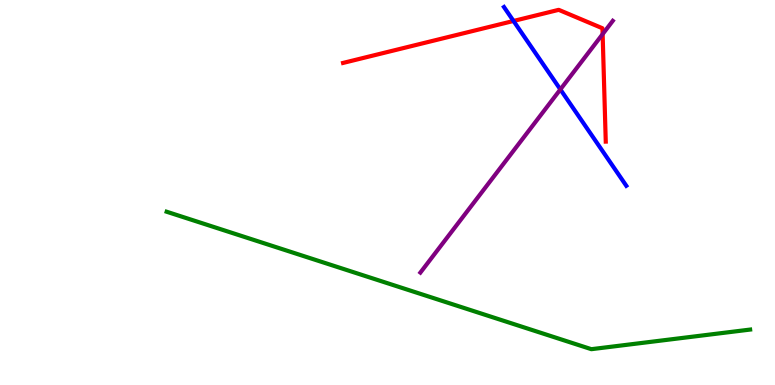[{'lines': ['blue', 'red'], 'intersections': [{'x': 6.63, 'y': 9.46}]}, {'lines': ['green', 'red'], 'intersections': []}, {'lines': ['purple', 'red'], 'intersections': [{'x': 7.78, 'y': 9.11}]}, {'lines': ['blue', 'green'], 'intersections': []}, {'lines': ['blue', 'purple'], 'intersections': [{'x': 7.23, 'y': 7.68}]}, {'lines': ['green', 'purple'], 'intersections': []}]